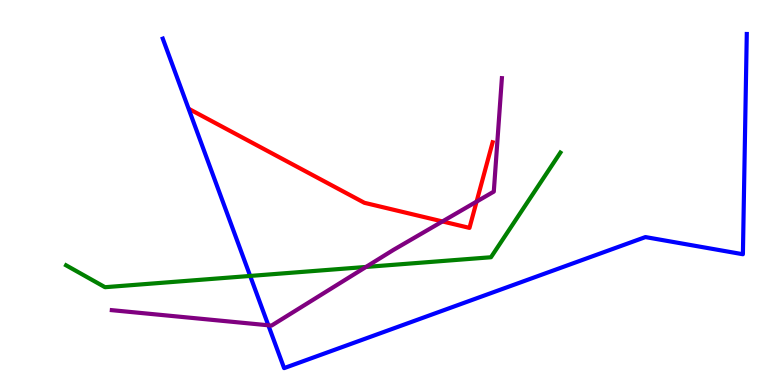[{'lines': ['blue', 'red'], 'intersections': []}, {'lines': ['green', 'red'], 'intersections': []}, {'lines': ['purple', 'red'], 'intersections': [{'x': 5.71, 'y': 4.25}, {'x': 6.15, 'y': 4.76}]}, {'lines': ['blue', 'green'], 'intersections': [{'x': 3.23, 'y': 2.83}]}, {'lines': ['blue', 'purple'], 'intersections': [{'x': 3.46, 'y': 1.55}]}, {'lines': ['green', 'purple'], 'intersections': [{'x': 4.72, 'y': 3.07}]}]